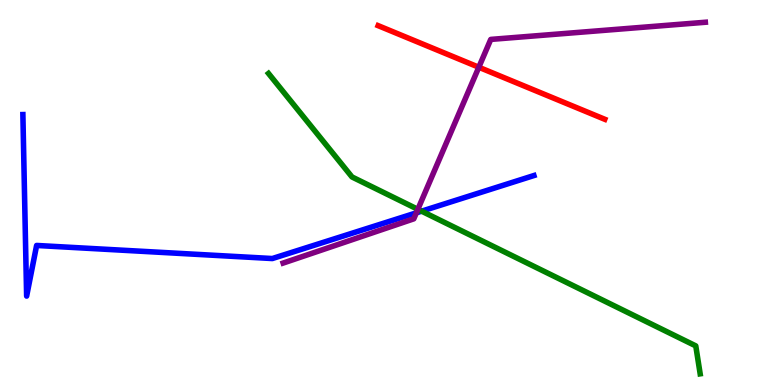[{'lines': ['blue', 'red'], 'intersections': []}, {'lines': ['green', 'red'], 'intersections': []}, {'lines': ['purple', 'red'], 'intersections': [{'x': 6.18, 'y': 8.25}]}, {'lines': ['blue', 'green'], 'intersections': [{'x': 5.44, 'y': 4.51}]}, {'lines': ['blue', 'purple'], 'intersections': [{'x': 5.37, 'y': 4.47}]}, {'lines': ['green', 'purple'], 'intersections': [{'x': 5.39, 'y': 4.56}]}]